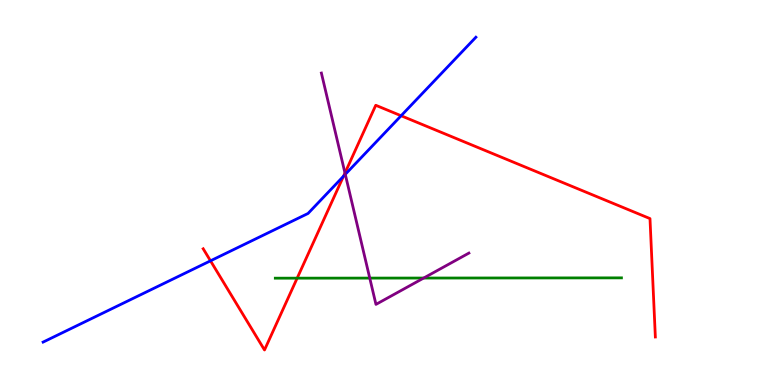[{'lines': ['blue', 'red'], 'intersections': [{'x': 2.72, 'y': 3.23}, {'x': 4.43, 'y': 5.42}, {'x': 5.18, 'y': 6.99}]}, {'lines': ['green', 'red'], 'intersections': [{'x': 3.83, 'y': 2.77}]}, {'lines': ['purple', 'red'], 'intersections': [{'x': 4.45, 'y': 5.51}]}, {'lines': ['blue', 'green'], 'intersections': []}, {'lines': ['blue', 'purple'], 'intersections': [{'x': 4.46, 'y': 5.47}]}, {'lines': ['green', 'purple'], 'intersections': [{'x': 4.77, 'y': 2.78}, {'x': 5.47, 'y': 2.78}]}]